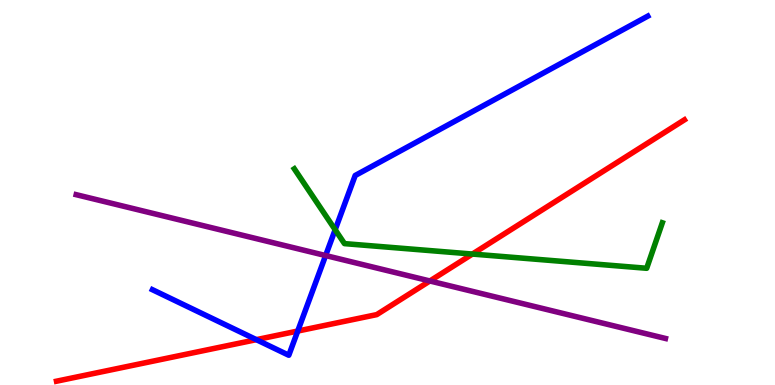[{'lines': ['blue', 'red'], 'intersections': [{'x': 3.31, 'y': 1.18}, {'x': 3.84, 'y': 1.4}]}, {'lines': ['green', 'red'], 'intersections': [{'x': 6.1, 'y': 3.4}]}, {'lines': ['purple', 'red'], 'intersections': [{'x': 5.55, 'y': 2.7}]}, {'lines': ['blue', 'green'], 'intersections': [{'x': 4.32, 'y': 4.03}]}, {'lines': ['blue', 'purple'], 'intersections': [{'x': 4.2, 'y': 3.36}]}, {'lines': ['green', 'purple'], 'intersections': []}]